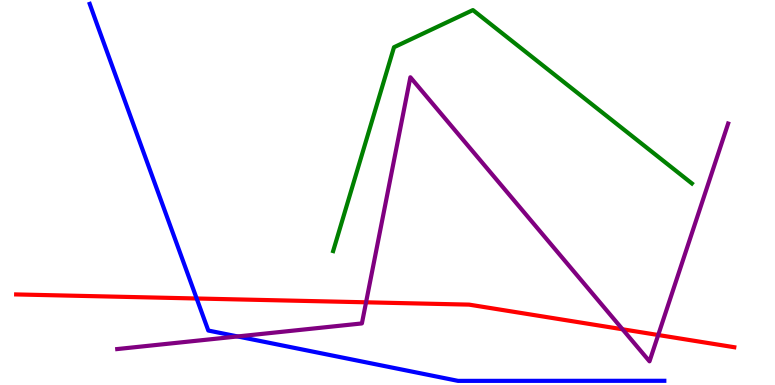[{'lines': ['blue', 'red'], 'intersections': [{'x': 2.54, 'y': 2.25}]}, {'lines': ['green', 'red'], 'intersections': []}, {'lines': ['purple', 'red'], 'intersections': [{'x': 4.72, 'y': 2.15}, {'x': 8.03, 'y': 1.45}, {'x': 8.49, 'y': 1.3}]}, {'lines': ['blue', 'green'], 'intersections': []}, {'lines': ['blue', 'purple'], 'intersections': [{'x': 3.07, 'y': 1.26}]}, {'lines': ['green', 'purple'], 'intersections': []}]